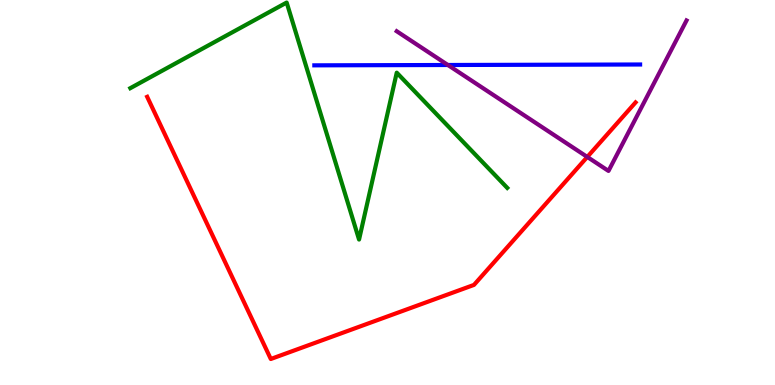[{'lines': ['blue', 'red'], 'intersections': []}, {'lines': ['green', 'red'], 'intersections': []}, {'lines': ['purple', 'red'], 'intersections': [{'x': 7.58, 'y': 5.92}]}, {'lines': ['blue', 'green'], 'intersections': []}, {'lines': ['blue', 'purple'], 'intersections': [{'x': 5.78, 'y': 8.31}]}, {'lines': ['green', 'purple'], 'intersections': []}]